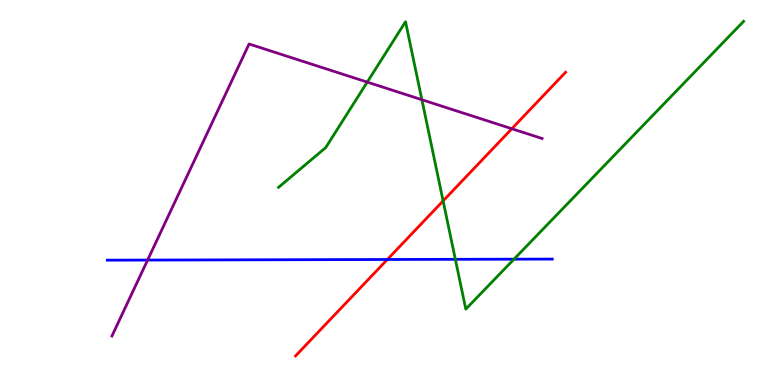[{'lines': ['blue', 'red'], 'intersections': [{'x': 5.0, 'y': 3.26}]}, {'lines': ['green', 'red'], 'intersections': [{'x': 5.72, 'y': 4.78}]}, {'lines': ['purple', 'red'], 'intersections': [{'x': 6.6, 'y': 6.66}]}, {'lines': ['blue', 'green'], 'intersections': [{'x': 5.88, 'y': 3.26}, {'x': 6.63, 'y': 3.27}]}, {'lines': ['blue', 'purple'], 'intersections': [{'x': 1.9, 'y': 3.24}]}, {'lines': ['green', 'purple'], 'intersections': [{'x': 4.74, 'y': 7.87}, {'x': 5.44, 'y': 7.41}]}]